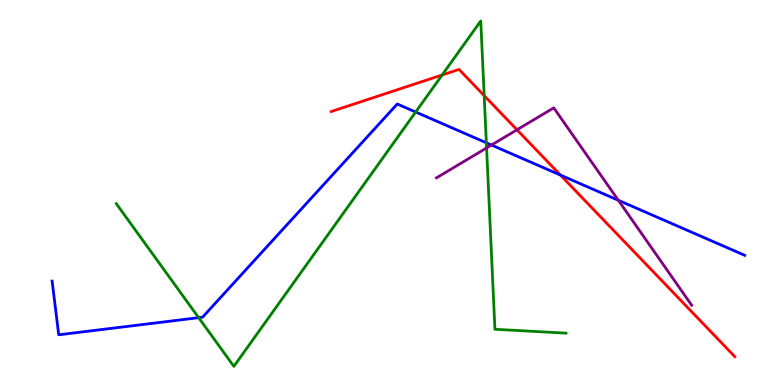[{'lines': ['blue', 'red'], 'intersections': [{'x': 7.23, 'y': 5.45}]}, {'lines': ['green', 'red'], 'intersections': [{'x': 5.71, 'y': 8.05}, {'x': 6.25, 'y': 7.52}]}, {'lines': ['purple', 'red'], 'intersections': [{'x': 6.67, 'y': 6.63}]}, {'lines': ['blue', 'green'], 'intersections': [{'x': 2.56, 'y': 1.75}, {'x': 5.36, 'y': 7.09}, {'x': 6.28, 'y': 6.29}]}, {'lines': ['blue', 'purple'], 'intersections': [{'x': 6.34, 'y': 6.23}, {'x': 7.98, 'y': 4.8}]}, {'lines': ['green', 'purple'], 'intersections': [{'x': 6.28, 'y': 6.16}]}]